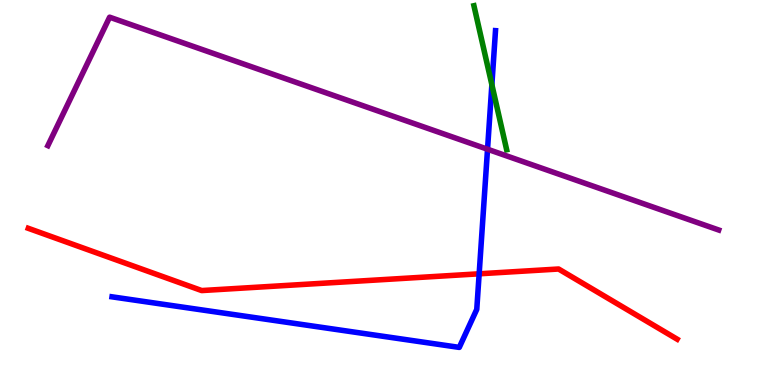[{'lines': ['blue', 'red'], 'intersections': [{'x': 6.18, 'y': 2.89}]}, {'lines': ['green', 'red'], 'intersections': []}, {'lines': ['purple', 'red'], 'intersections': []}, {'lines': ['blue', 'green'], 'intersections': [{'x': 6.35, 'y': 7.8}]}, {'lines': ['blue', 'purple'], 'intersections': [{'x': 6.29, 'y': 6.12}]}, {'lines': ['green', 'purple'], 'intersections': []}]